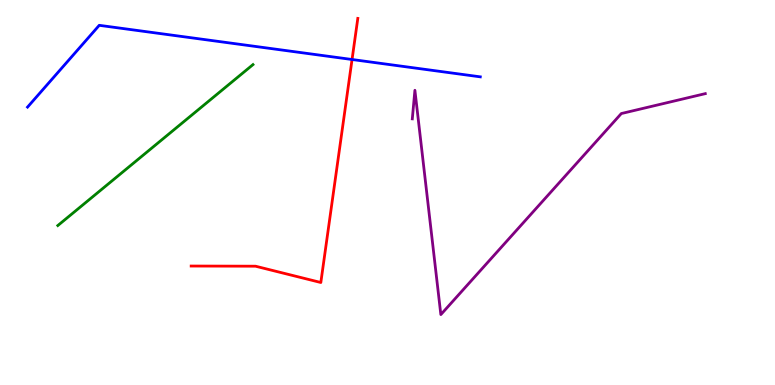[{'lines': ['blue', 'red'], 'intersections': [{'x': 4.54, 'y': 8.45}]}, {'lines': ['green', 'red'], 'intersections': []}, {'lines': ['purple', 'red'], 'intersections': []}, {'lines': ['blue', 'green'], 'intersections': []}, {'lines': ['blue', 'purple'], 'intersections': []}, {'lines': ['green', 'purple'], 'intersections': []}]